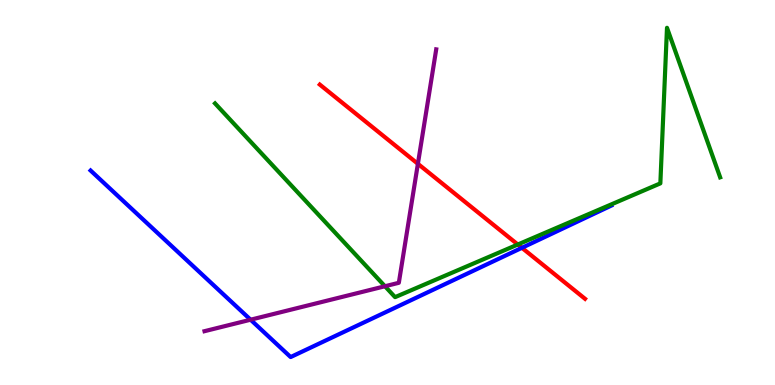[{'lines': ['blue', 'red'], 'intersections': [{'x': 6.73, 'y': 3.56}]}, {'lines': ['green', 'red'], 'intersections': [{'x': 6.68, 'y': 3.65}]}, {'lines': ['purple', 'red'], 'intersections': [{'x': 5.39, 'y': 5.75}]}, {'lines': ['blue', 'green'], 'intersections': []}, {'lines': ['blue', 'purple'], 'intersections': [{'x': 3.23, 'y': 1.7}]}, {'lines': ['green', 'purple'], 'intersections': [{'x': 4.97, 'y': 2.56}]}]